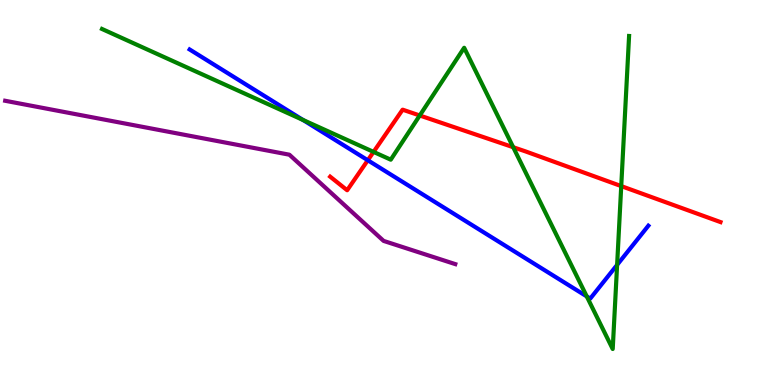[{'lines': ['blue', 'red'], 'intersections': [{'x': 4.75, 'y': 5.84}]}, {'lines': ['green', 'red'], 'intersections': [{'x': 4.82, 'y': 6.05}, {'x': 5.42, 'y': 7.0}, {'x': 6.62, 'y': 6.18}, {'x': 8.02, 'y': 5.17}]}, {'lines': ['purple', 'red'], 'intersections': []}, {'lines': ['blue', 'green'], 'intersections': [{'x': 3.91, 'y': 6.88}, {'x': 7.57, 'y': 2.3}, {'x': 7.96, 'y': 3.12}]}, {'lines': ['blue', 'purple'], 'intersections': []}, {'lines': ['green', 'purple'], 'intersections': []}]